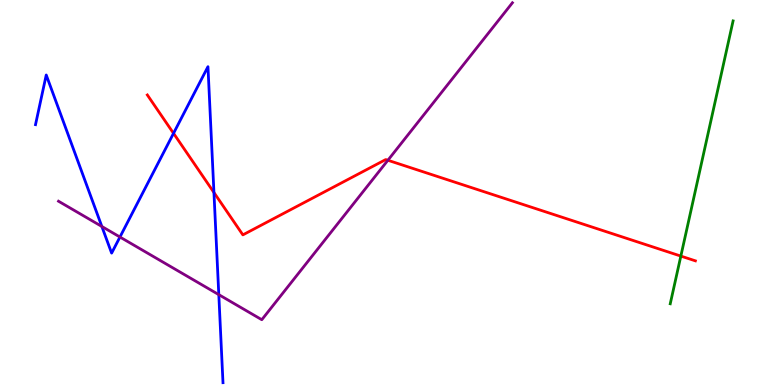[{'lines': ['blue', 'red'], 'intersections': [{'x': 2.24, 'y': 6.54}, {'x': 2.76, 'y': 5.0}]}, {'lines': ['green', 'red'], 'intersections': [{'x': 8.79, 'y': 3.35}]}, {'lines': ['purple', 'red'], 'intersections': [{'x': 5.01, 'y': 5.84}]}, {'lines': ['blue', 'green'], 'intersections': []}, {'lines': ['blue', 'purple'], 'intersections': [{'x': 1.31, 'y': 4.12}, {'x': 1.55, 'y': 3.84}, {'x': 2.82, 'y': 2.35}]}, {'lines': ['green', 'purple'], 'intersections': []}]